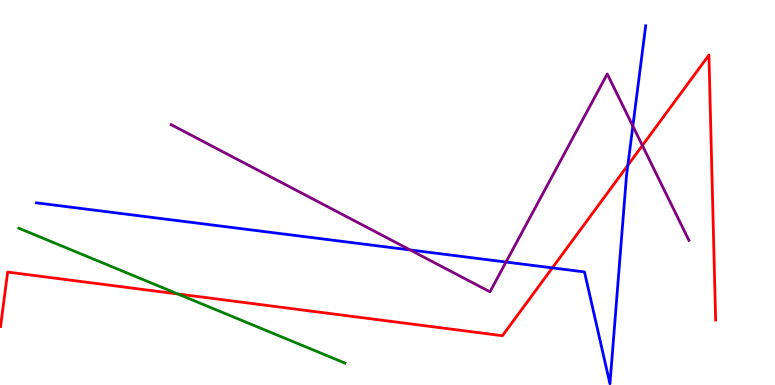[{'lines': ['blue', 'red'], 'intersections': [{'x': 7.13, 'y': 3.04}, {'x': 8.1, 'y': 5.71}]}, {'lines': ['green', 'red'], 'intersections': [{'x': 2.29, 'y': 2.36}]}, {'lines': ['purple', 'red'], 'intersections': [{'x': 8.29, 'y': 6.22}]}, {'lines': ['blue', 'green'], 'intersections': []}, {'lines': ['blue', 'purple'], 'intersections': [{'x': 5.29, 'y': 3.51}, {'x': 6.53, 'y': 3.19}, {'x': 8.17, 'y': 6.72}]}, {'lines': ['green', 'purple'], 'intersections': []}]